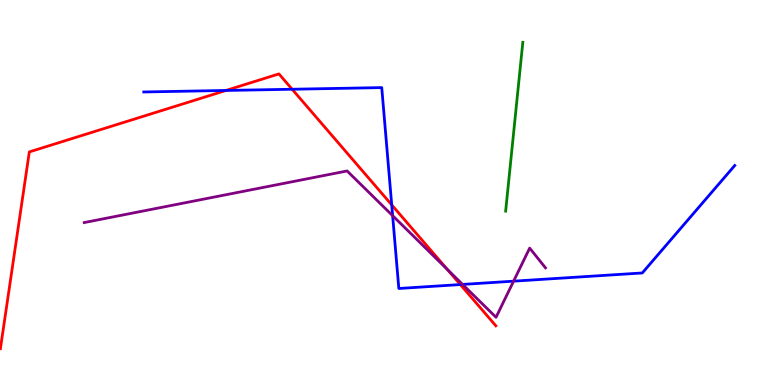[{'lines': ['blue', 'red'], 'intersections': [{'x': 2.92, 'y': 7.65}, {'x': 3.77, 'y': 7.68}, {'x': 5.05, 'y': 4.68}, {'x': 5.94, 'y': 2.61}]}, {'lines': ['green', 'red'], 'intersections': []}, {'lines': ['purple', 'red'], 'intersections': [{'x': 5.77, 'y': 3.01}]}, {'lines': ['blue', 'green'], 'intersections': []}, {'lines': ['blue', 'purple'], 'intersections': [{'x': 5.07, 'y': 4.4}, {'x': 5.97, 'y': 2.61}, {'x': 6.63, 'y': 2.7}]}, {'lines': ['green', 'purple'], 'intersections': []}]